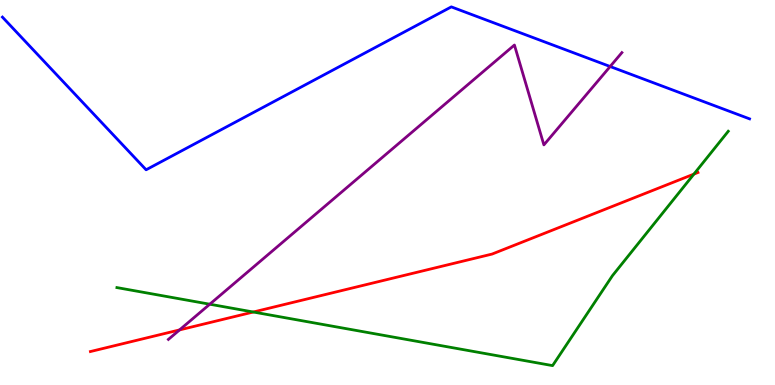[{'lines': ['blue', 'red'], 'intersections': []}, {'lines': ['green', 'red'], 'intersections': [{'x': 3.27, 'y': 1.9}, {'x': 8.95, 'y': 5.48}]}, {'lines': ['purple', 'red'], 'intersections': [{'x': 2.32, 'y': 1.43}]}, {'lines': ['blue', 'green'], 'intersections': []}, {'lines': ['blue', 'purple'], 'intersections': [{'x': 7.87, 'y': 8.27}]}, {'lines': ['green', 'purple'], 'intersections': [{'x': 2.71, 'y': 2.1}]}]